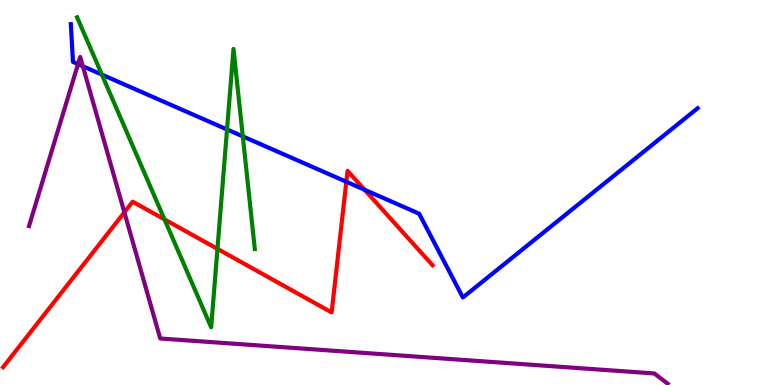[{'lines': ['blue', 'red'], 'intersections': [{'x': 4.47, 'y': 5.28}, {'x': 4.7, 'y': 5.07}]}, {'lines': ['green', 'red'], 'intersections': [{'x': 2.12, 'y': 4.3}, {'x': 2.81, 'y': 3.54}]}, {'lines': ['purple', 'red'], 'intersections': [{'x': 1.6, 'y': 4.48}]}, {'lines': ['blue', 'green'], 'intersections': [{'x': 1.31, 'y': 8.06}, {'x': 2.93, 'y': 6.64}, {'x': 3.13, 'y': 6.46}]}, {'lines': ['blue', 'purple'], 'intersections': [{'x': 1.01, 'y': 8.33}, {'x': 1.07, 'y': 8.28}]}, {'lines': ['green', 'purple'], 'intersections': []}]